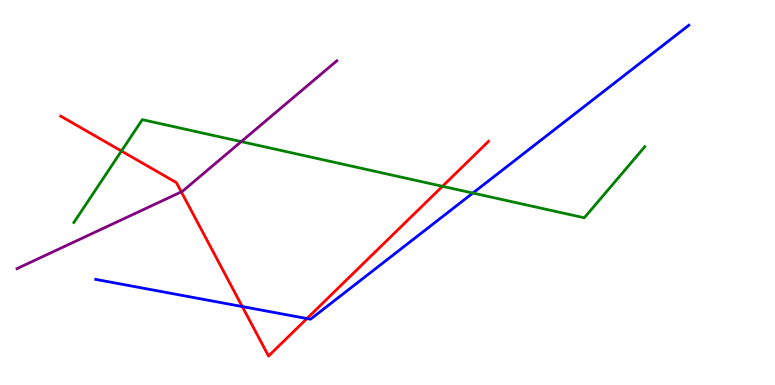[{'lines': ['blue', 'red'], 'intersections': [{'x': 3.13, 'y': 2.04}, {'x': 3.96, 'y': 1.73}]}, {'lines': ['green', 'red'], 'intersections': [{'x': 1.57, 'y': 6.08}, {'x': 5.71, 'y': 5.16}]}, {'lines': ['purple', 'red'], 'intersections': [{'x': 2.34, 'y': 5.02}]}, {'lines': ['blue', 'green'], 'intersections': [{'x': 6.1, 'y': 4.99}]}, {'lines': ['blue', 'purple'], 'intersections': []}, {'lines': ['green', 'purple'], 'intersections': [{'x': 3.11, 'y': 6.32}]}]